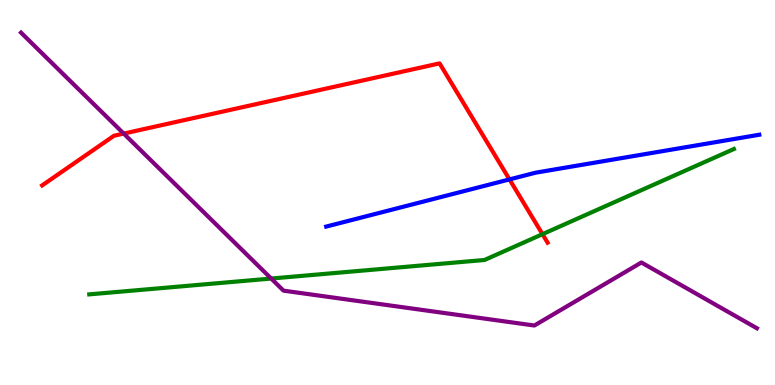[{'lines': ['blue', 'red'], 'intersections': [{'x': 6.57, 'y': 5.34}]}, {'lines': ['green', 'red'], 'intersections': [{'x': 7.0, 'y': 3.92}]}, {'lines': ['purple', 'red'], 'intersections': [{'x': 1.6, 'y': 6.53}]}, {'lines': ['blue', 'green'], 'intersections': []}, {'lines': ['blue', 'purple'], 'intersections': []}, {'lines': ['green', 'purple'], 'intersections': [{'x': 3.5, 'y': 2.77}]}]